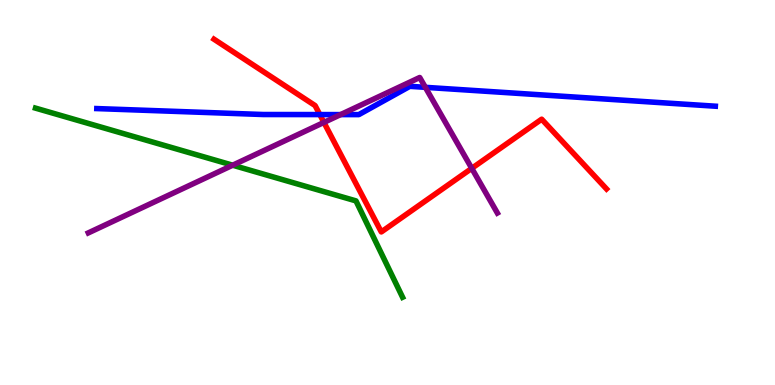[{'lines': ['blue', 'red'], 'intersections': [{'x': 4.13, 'y': 7.02}]}, {'lines': ['green', 'red'], 'intersections': []}, {'lines': ['purple', 'red'], 'intersections': [{'x': 4.18, 'y': 6.82}, {'x': 6.09, 'y': 5.63}]}, {'lines': ['blue', 'green'], 'intersections': []}, {'lines': ['blue', 'purple'], 'intersections': [{'x': 4.4, 'y': 7.02}, {'x': 5.49, 'y': 7.73}]}, {'lines': ['green', 'purple'], 'intersections': [{'x': 3.0, 'y': 5.71}]}]